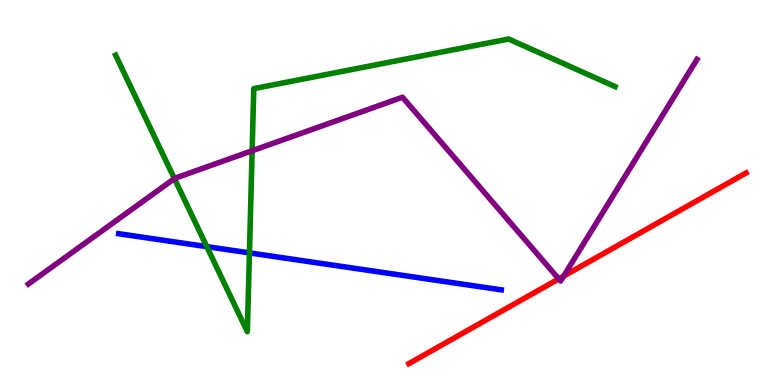[{'lines': ['blue', 'red'], 'intersections': []}, {'lines': ['green', 'red'], 'intersections': []}, {'lines': ['purple', 'red'], 'intersections': [{'x': 7.21, 'y': 2.76}, {'x': 7.27, 'y': 2.83}]}, {'lines': ['blue', 'green'], 'intersections': [{'x': 2.67, 'y': 3.59}, {'x': 3.22, 'y': 3.43}]}, {'lines': ['blue', 'purple'], 'intersections': []}, {'lines': ['green', 'purple'], 'intersections': [{'x': 2.25, 'y': 5.36}, {'x': 3.25, 'y': 6.08}]}]